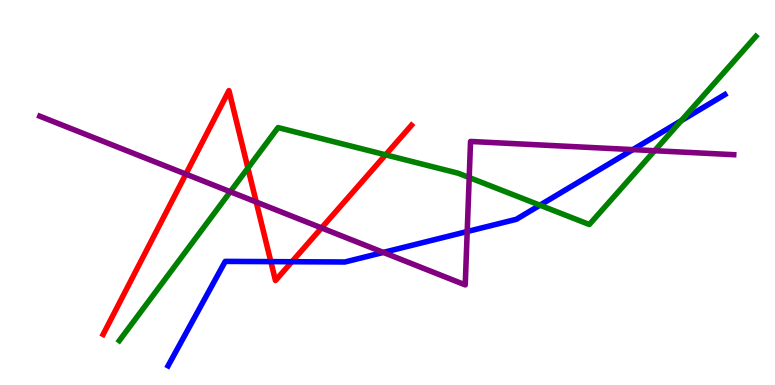[{'lines': ['blue', 'red'], 'intersections': [{'x': 3.49, 'y': 3.2}, {'x': 3.77, 'y': 3.2}]}, {'lines': ['green', 'red'], 'intersections': [{'x': 3.2, 'y': 5.63}, {'x': 4.98, 'y': 5.98}]}, {'lines': ['purple', 'red'], 'intersections': [{'x': 2.4, 'y': 5.48}, {'x': 3.31, 'y': 4.75}, {'x': 4.15, 'y': 4.08}]}, {'lines': ['blue', 'green'], 'intersections': [{'x': 6.97, 'y': 4.67}, {'x': 8.79, 'y': 6.87}]}, {'lines': ['blue', 'purple'], 'intersections': [{'x': 4.95, 'y': 3.44}, {'x': 6.03, 'y': 3.99}, {'x': 8.17, 'y': 6.11}]}, {'lines': ['green', 'purple'], 'intersections': [{'x': 2.97, 'y': 5.02}, {'x': 6.05, 'y': 5.39}, {'x': 8.45, 'y': 6.09}]}]